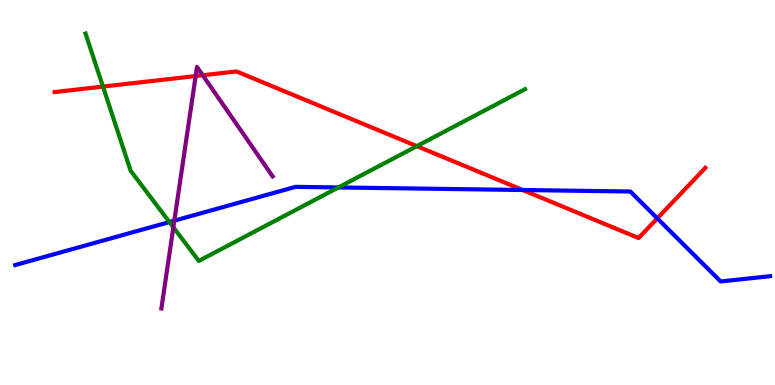[{'lines': ['blue', 'red'], 'intersections': [{'x': 6.74, 'y': 5.06}, {'x': 8.48, 'y': 4.33}]}, {'lines': ['green', 'red'], 'intersections': [{'x': 1.33, 'y': 7.75}, {'x': 5.38, 'y': 6.2}]}, {'lines': ['purple', 'red'], 'intersections': [{'x': 2.52, 'y': 8.02}, {'x': 2.62, 'y': 8.05}]}, {'lines': ['blue', 'green'], 'intersections': [{'x': 2.19, 'y': 4.23}, {'x': 4.37, 'y': 5.13}]}, {'lines': ['blue', 'purple'], 'intersections': [{'x': 2.25, 'y': 4.27}]}, {'lines': ['green', 'purple'], 'intersections': [{'x': 2.24, 'y': 4.1}]}]